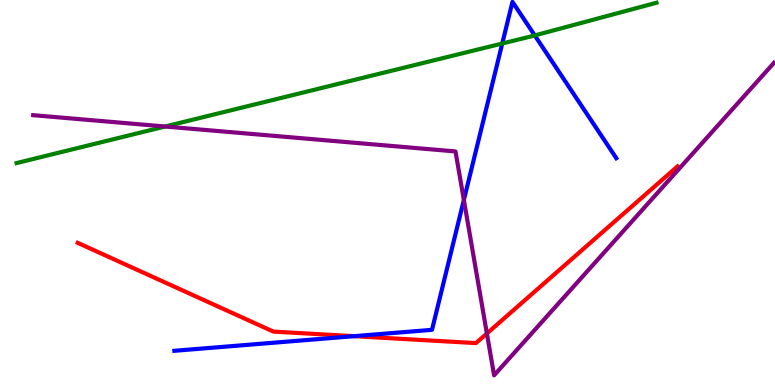[{'lines': ['blue', 'red'], 'intersections': [{'x': 4.57, 'y': 1.27}]}, {'lines': ['green', 'red'], 'intersections': []}, {'lines': ['purple', 'red'], 'intersections': [{'x': 6.28, 'y': 1.34}]}, {'lines': ['blue', 'green'], 'intersections': [{'x': 6.48, 'y': 8.87}, {'x': 6.9, 'y': 9.08}]}, {'lines': ['blue', 'purple'], 'intersections': [{'x': 5.99, 'y': 4.81}]}, {'lines': ['green', 'purple'], 'intersections': [{'x': 2.13, 'y': 6.71}]}]